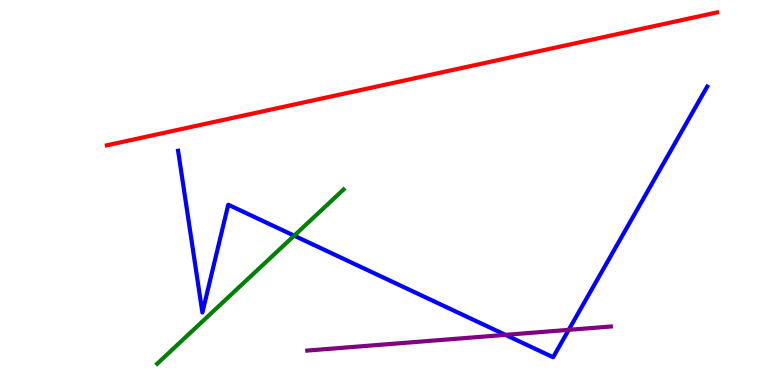[{'lines': ['blue', 'red'], 'intersections': []}, {'lines': ['green', 'red'], 'intersections': []}, {'lines': ['purple', 'red'], 'intersections': []}, {'lines': ['blue', 'green'], 'intersections': [{'x': 3.8, 'y': 3.88}]}, {'lines': ['blue', 'purple'], 'intersections': [{'x': 6.52, 'y': 1.3}, {'x': 7.34, 'y': 1.43}]}, {'lines': ['green', 'purple'], 'intersections': []}]